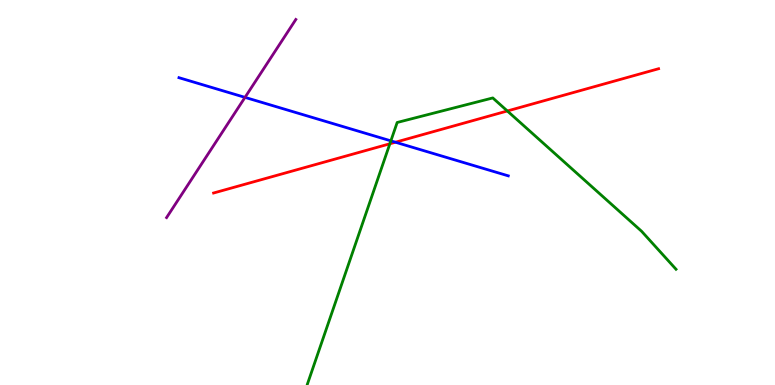[{'lines': ['blue', 'red'], 'intersections': [{'x': 5.1, 'y': 6.31}]}, {'lines': ['green', 'red'], 'intersections': [{'x': 5.03, 'y': 6.27}, {'x': 6.55, 'y': 7.12}]}, {'lines': ['purple', 'red'], 'intersections': []}, {'lines': ['blue', 'green'], 'intersections': [{'x': 5.04, 'y': 6.34}]}, {'lines': ['blue', 'purple'], 'intersections': [{'x': 3.16, 'y': 7.47}]}, {'lines': ['green', 'purple'], 'intersections': []}]